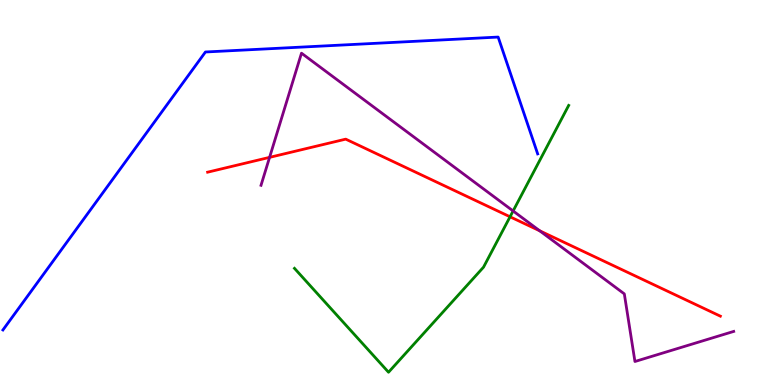[{'lines': ['blue', 'red'], 'intersections': []}, {'lines': ['green', 'red'], 'intersections': [{'x': 6.58, 'y': 4.37}]}, {'lines': ['purple', 'red'], 'intersections': [{'x': 3.48, 'y': 5.91}, {'x': 6.96, 'y': 4.01}]}, {'lines': ['blue', 'green'], 'intersections': []}, {'lines': ['blue', 'purple'], 'intersections': []}, {'lines': ['green', 'purple'], 'intersections': [{'x': 6.62, 'y': 4.52}]}]